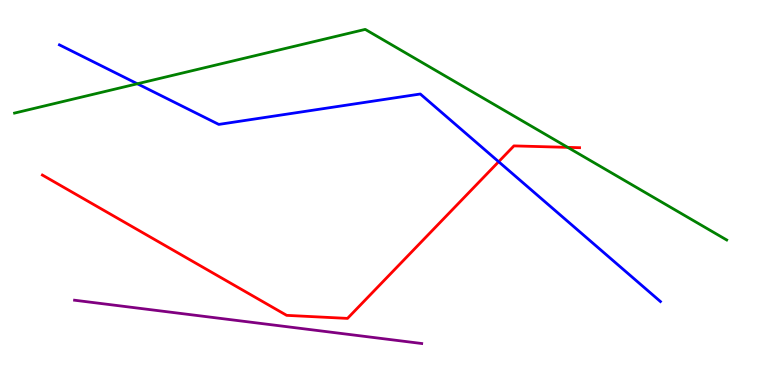[{'lines': ['blue', 'red'], 'intersections': [{'x': 6.43, 'y': 5.8}]}, {'lines': ['green', 'red'], 'intersections': [{'x': 7.33, 'y': 6.17}]}, {'lines': ['purple', 'red'], 'intersections': []}, {'lines': ['blue', 'green'], 'intersections': [{'x': 1.77, 'y': 7.82}]}, {'lines': ['blue', 'purple'], 'intersections': []}, {'lines': ['green', 'purple'], 'intersections': []}]